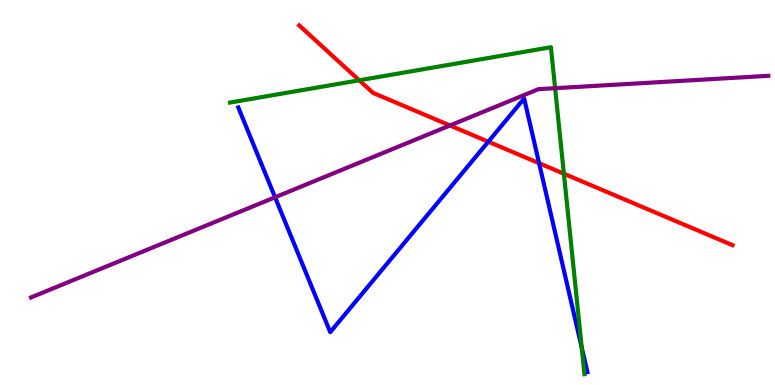[{'lines': ['blue', 'red'], 'intersections': [{'x': 6.3, 'y': 6.32}, {'x': 6.96, 'y': 5.76}]}, {'lines': ['green', 'red'], 'intersections': [{'x': 4.64, 'y': 7.91}, {'x': 7.28, 'y': 5.49}]}, {'lines': ['purple', 'red'], 'intersections': [{'x': 5.81, 'y': 6.74}]}, {'lines': ['blue', 'green'], 'intersections': [{'x': 7.51, 'y': 0.971}]}, {'lines': ['blue', 'purple'], 'intersections': [{'x': 3.55, 'y': 4.88}]}, {'lines': ['green', 'purple'], 'intersections': [{'x': 7.16, 'y': 7.71}]}]